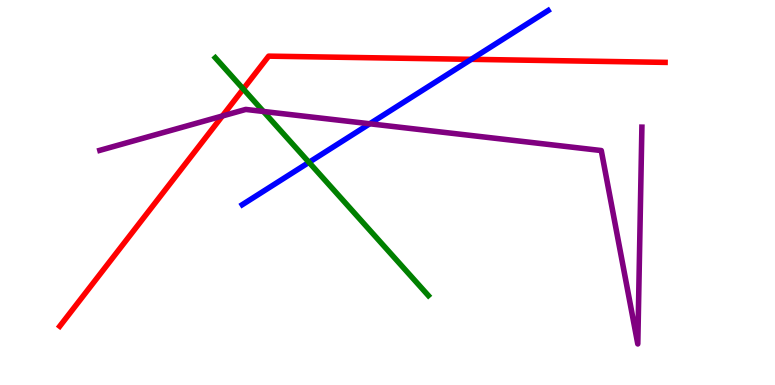[{'lines': ['blue', 'red'], 'intersections': [{'x': 6.08, 'y': 8.46}]}, {'lines': ['green', 'red'], 'intersections': [{'x': 3.14, 'y': 7.69}]}, {'lines': ['purple', 'red'], 'intersections': [{'x': 2.87, 'y': 6.99}]}, {'lines': ['blue', 'green'], 'intersections': [{'x': 3.99, 'y': 5.78}]}, {'lines': ['blue', 'purple'], 'intersections': [{'x': 4.77, 'y': 6.79}]}, {'lines': ['green', 'purple'], 'intersections': [{'x': 3.4, 'y': 7.1}]}]